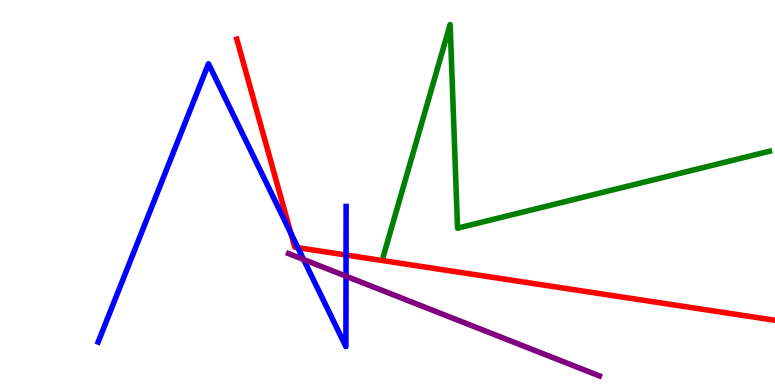[{'lines': ['blue', 'red'], 'intersections': [{'x': 3.75, 'y': 3.94}, {'x': 3.84, 'y': 3.57}, {'x': 4.47, 'y': 3.38}]}, {'lines': ['green', 'red'], 'intersections': []}, {'lines': ['purple', 'red'], 'intersections': []}, {'lines': ['blue', 'green'], 'intersections': []}, {'lines': ['blue', 'purple'], 'intersections': [{'x': 3.92, 'y': 3.26}, {'x': 4.46, 'y': 2.83}]}, {'lines': ['green', 'purple'], 'intersections': []}]